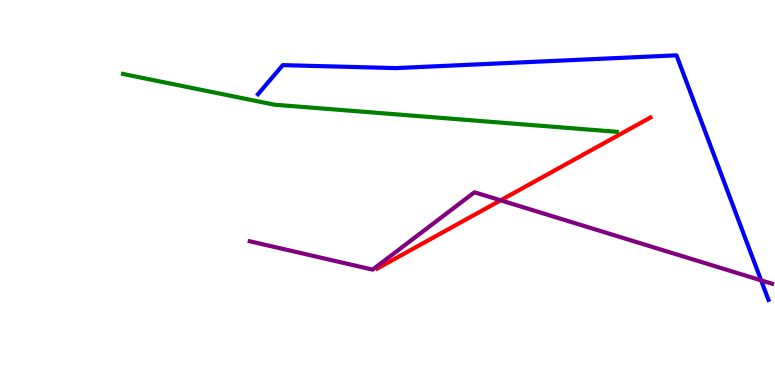[{'lines': ['blue', 'red'], 'intersections': []}, {'lines': ['green', 'red'], 'intersections': []}, {'lines': ['purple', 'red'], 'intersections': [{'x': 6.46, 'y': 4.8}]}, {'lines': ['blue', 'green'], 'intersections': []}, {'lines': ['blue', 'purple'], 'intersections': [{'x': 9.82, 'y': 2.72}]}, {'lines': ['green', 'purple'], 'intersections': []}]